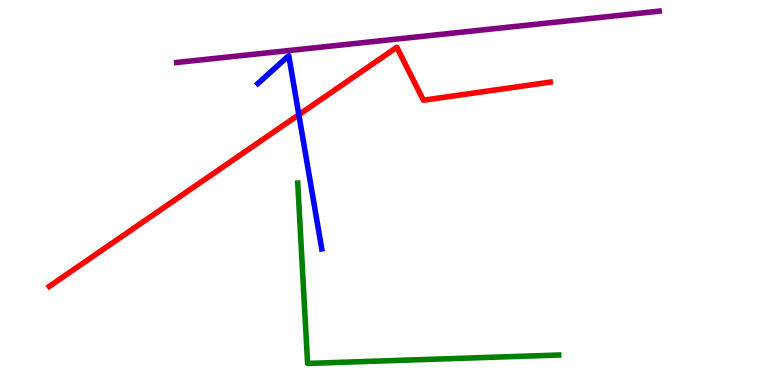[{'lines': ['blue', 'red'], 'intersections': [{'x': 3.86, 'y': 7.02}]}, {'lines': ['green', 'red'], 'intersections': []}, {'lines': ['purple', 'red'], 'intersections': []}, {'lines': ['blue', 'green'], 'intersections': []}, {'lines': ['blue', 'purple'], 'intersections': []}, {'lines': ['green', 'purple'], 'intersections': []}]